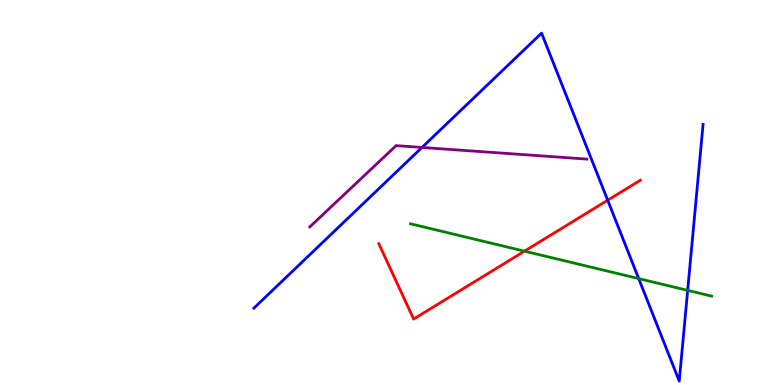[{'lines': ['blue', 'red'], 'intersections': [{'x': 7.84, 'y': 4.8}]}, {'lines': ['green', 'red'], 'intersections': [{'x': 6.77, 'y': 3.48}]}, {'lines': ['purple', 'red'], 'intersections': []}, {'lines': ['blue', 'green'], 'intersections': [{'x': 8.24, 'y': 2.76}, {'x': 8.87, 'y': 2.46}]}, {'lines': ['blue', 'purple'], 'intersections': [{'x': 5.44, 'y': 6.17}]}, {'lines': ['green', 'purple'], 'intersections': []}]